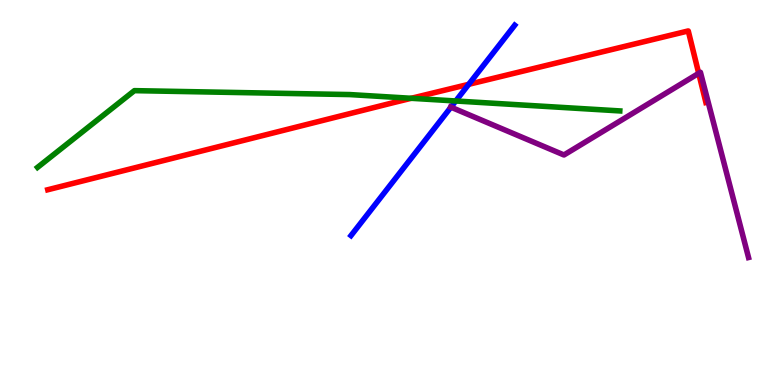[{'lines': ['blue', 'red'], 'intersections': [{'x': 6.05, 'y': 7.81}]}, {'lines': ['green', 'red'], 'intersections': [{'x': 5.31, 'y': 7.45}]}, {'lines': ['purple', 'red'], 'intersections': [{'x': 9.02, 'y': 8.1}]}, {'lines': ['blue', 'green'], 'intersections': [{'x': 5.88, 'y': 7.38}]}, {'lines': ['blue', 'purple'], 'intersections': [{'x': 5.82, 'y': 7.22}]}, {'lines': ['green', 'purple'], 'intersections': []}]